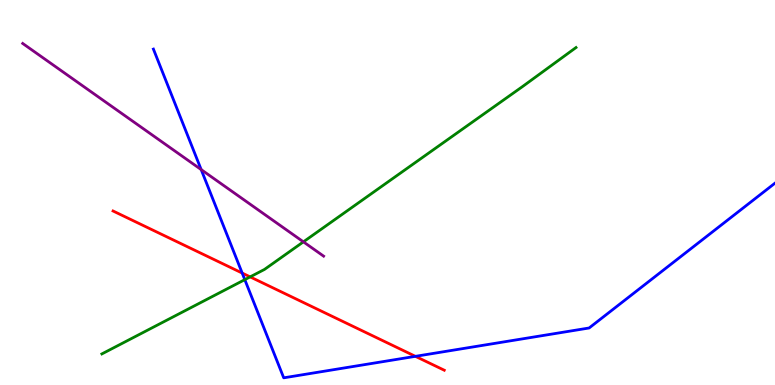[{'lines': ['blue', 'red'], 'intersections': [{'x': 3.13, 'y': 2.91}, {'x': 5.36, 'y': 0.744}]}, {'lines': ['green', 'red'], 'intersections': [{'x': 3.23, 'y': 2.81}]}, {'lines': ['purple', 'red'], 'intersections': []}, {'lines': ['blue', 'green'], 'intersections': [{'x': 3.16, 'y': 2.74}]}, {'lines': ['blue', 'purple'], 'intersections': [{'x': 2.6, 'y': 5.59}]}, {'lines': ['green', 'purple'], 'intersections': [{'x': 3.91, 'y': 3.72}]}]